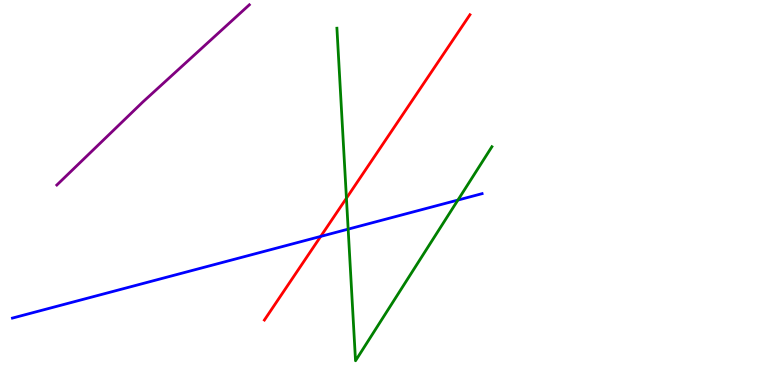[{'lines': ['blue', 'red'], 'intersections': [{'x': 4.14, 'y': 3.86}]}, {'lines': ['green', 'red'], 'intersections': [{'x': 4.47, 'y': 4.85}]}, {'lines': ['purple', 'red'], 'intersections': []}, {'lines': ['blue', 'green'], 'intersections': [{'x': 4.49, 'y': 4.05}, {'x': 5.91, 'y': 4.8}]}, {'lines': ['blue', 'purple'], 'intersections': []}, {'lines': ['green', 'purple'], 'intersections': []}]